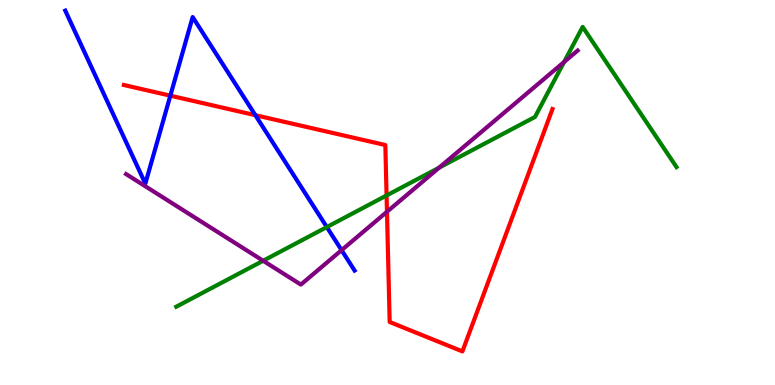[{'lines': ['blue', 'red'], 'intersections': [{'x': 2.2, 'y': 7.51}, {'x': 3.29, 'y': 7.01}]}, {'lines': ['green', 'red'], 'intersections': [{'x': 4.99, 'y': 4.92}]}, {'lines': ['purple', 'red'], 'intersections': [{'x': 4.99, 'y': 4.5}]}, {'lines': ['blue', 'green'], 'intersections': [{'x': 4.22, 'y': 4.1}]}, {'lines': ['blue', 'purple'], 'intersections': [{'x': 4.41, 'y': 3.5}]}, {'lines': ['green', 'purple'], 'intersections': [{'x': 3.4, 'y': 3.23}, {'x': 5.67, 'y': 5.64}, {'x': 7.28, 'y': 8.39}]}]